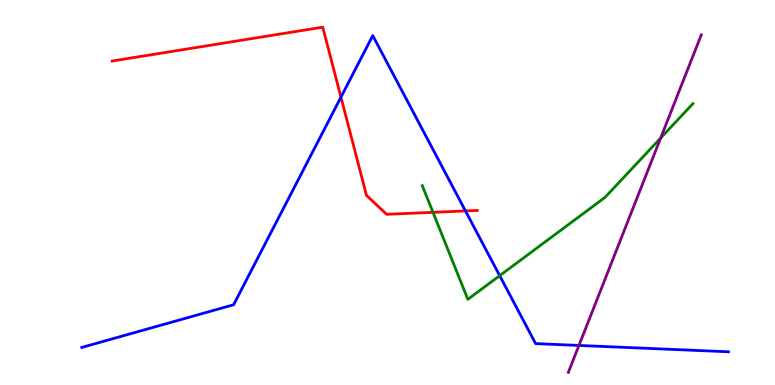[{'lines': ['blue', 'red'], 'intersections': [{'x': 4.4, 'y': 7.48}, {'x': 6.01, 'y': 4.52}]}, {'lines': ['green', 'red'], 'intersections': [{'x': 5.59, 'y': 4.49}]}, {'lines': ['purple', 'red'], 'intersections': []}, {'lines': ['blue', 'green'], 'intersections': [{'x': 6.45, 'y': 2.84}]}, {'lines': ['blue', 'purple'], 'intersections': [{'x': 7.47, 'y': 1.03}]}, {'lines': ['green', 'purple'], 'intersections': [{'x': 8.52, 'y': 6.41}]}]